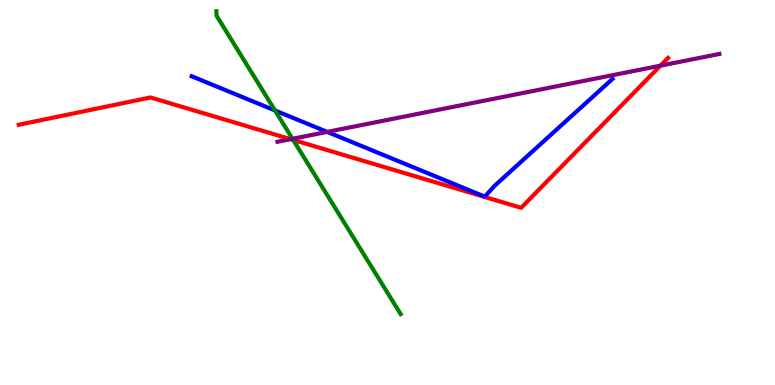[{'lines': ['blue', 'red'], 'intersections': []}, {'lines': ['green', 'red'], 'intersections': [{'x': 3.78, 'y': 6.36}]}, {'lines': ['purple', 'red'], 'intersections': [{'x': 3.75, 'y': 6.39}, {'x': 8.52, 'y': 8.29}]}, {'lines': ['blue', 'green'], 'intersections': [{'x': 3.55, 'y': 7.13}]}, {'lines': ['blue', 'purple'], 'intersections': [{'x': 4.22, 'y': 6.57}]}, {'lines': ['green', 'purple'], 'intersections': [{'x': 3.77, 'y': 6.39}]}]